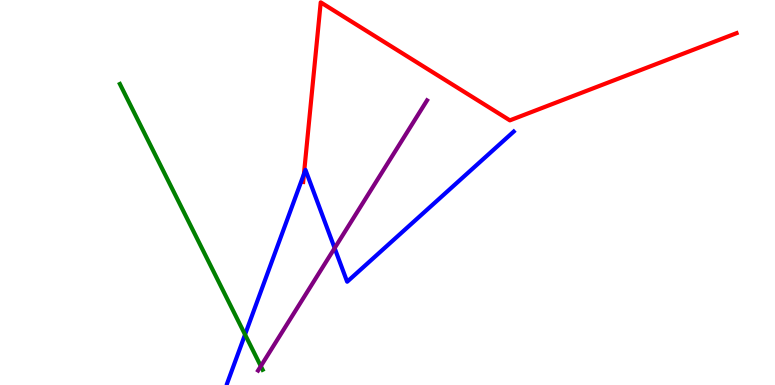[{'lines': ['blue', 'red'], 'intersections': [{'x': 3.92, 'y': 5.48}]}, {'lines': ['green', 'red'], 'intersections': []}, {'lines': ['purple', 'red'], 'intersections': []}, {'lines': ['blue', 'green'], 'intersections': [{'x': 3.16, 'y': 1.31}]}, {'lines': ['blue', 'purple'], 'intersections': [{'x': 4.32, 'y': 3.56}]}, {'lines': ['green', 'purple'], 'intersections': [{'x': 3.37, 'y': 0.49}]}]